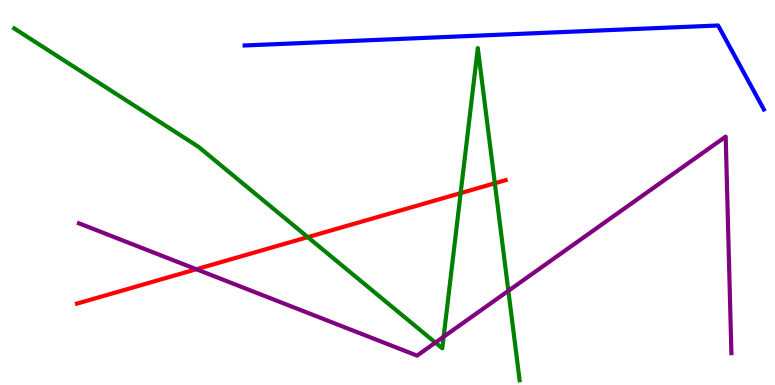[{'lines': ['blue', 'red'], 'intersections': []}, {'lines': ['green', 'red'], 'intersections': [{'x': 3.97, 'y': 3.84}, {'x': 5.94, 'y': 4.98}, {'x': 6.38, 'y': 5.24}]}, {'lines': ['purple', 'red'], 'intersections': [{'x': 2.53, 'y': 3.01}]}, {'lines': ['blue', 'green'], 'intersections': []}, {'lines': ['blue', 'purple'], 'intersections': []}, {'lines': ['green', 'purple'], 'intersections': [{'x': 5.62, 'y': 1.1}, {'x': 5.72, 'y': 1.25}, {'x': 6.56, 'y': 2.45}]}]